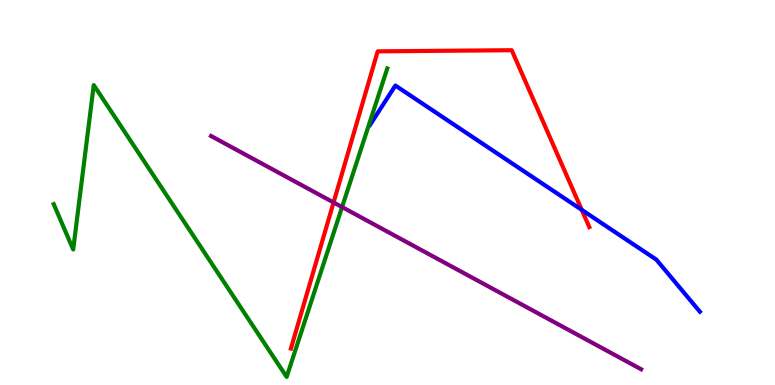[{'lines': ['blue', 'red'], 'intersections': [{'x': 7.51, 'y': 4.55}]}, {'lines': ['green', 'red'], 'intersections': []}, {'lines': ['purple', 'red'], 'intersections': [{'x': 4.3, 'y': 4.74}]}, {'lines': ['blue', 'green'], 'intersections': []}, {'lines': ['blue', 'purple'], 'intersections': []}, {'lines': ['green', 'purple'], 'intersections': [{'x': 4.41, 'y': 4.62}]}]